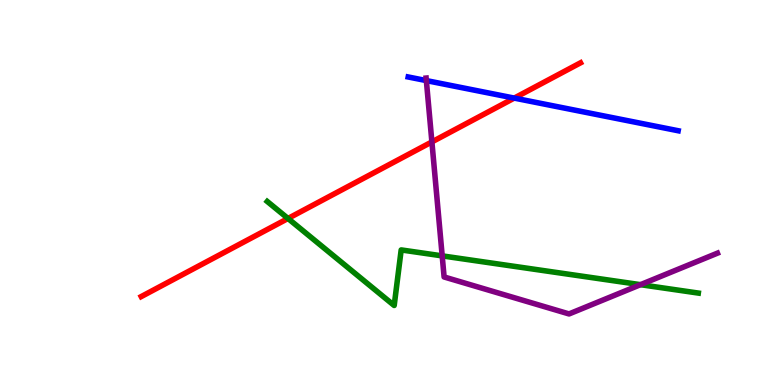[{'lines': ['blue', 'red'], 'intersections': [{'x': 6.64, 'y': 7.45}]}, {'lines': ['green', 'red'], 'intersections': [{'x': 3.72, 'y': 4.33}]}, {'lines': ['purple', 'red'], 'intersections': [{'x': 5.57, 'y': 6.31}]}, {'lines': ['blue', 'green'], 'intersections': []}, {'lines': ['blue', 'purple'], 'intersections': [{'x': 5.5, 'y': 7.91}]}, {'lines': ['green', 'purple'], 'intersections': [{'x': 5.71, 'y': 3.35}, {'x': 8.26, 'y': 2.61}]}]